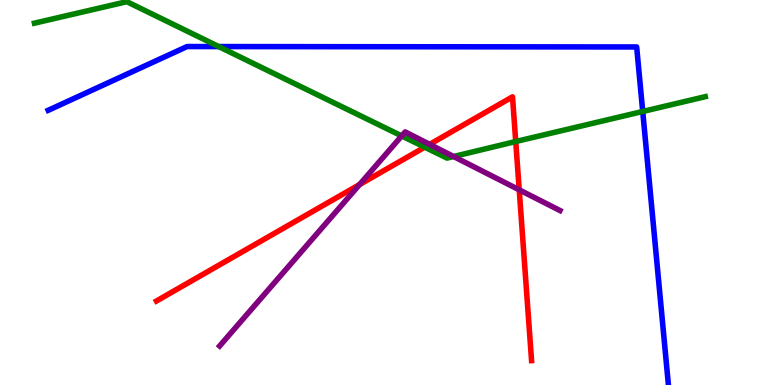[{'lines': ['blue', 'red'], 'intersections': []}, {'lines': ['green', 'red'], 'intersections': [{'x': 5.48, 'y': 6.18}, {'x': 6.65, 'y': 6.32}]}, {'lines': ['purple', 'red'], 'intersections': [{'x': 4.64, 'y': 5.21}, {'x': 5.54, 'y': 6.25}, {'x': 6.7, 'y': 5.07}]}, {'lines': ['blue', 'green'], 'intersections': [{'x': 2.82, 'y': 8.79}, {'x': 8.29, 'y': 7.1}]}, {'lines': ['blue', 'purple'], 'intersections': []}, {'lines': ['green', 'purple'], 'intersections': [{'x': 5.18, 'y': 6.47}, {'x': 5.85, 'y': 5.93}]}]